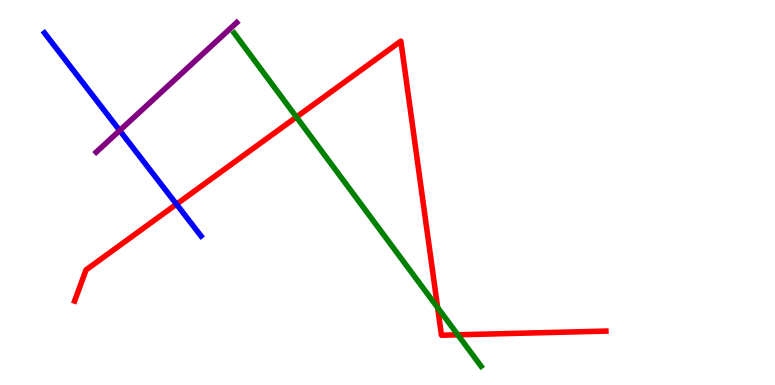[{'lines': ['blue', 'red'], 'intersections': [{'x': 2.28, 'y': 4.7}]}, {'lines': ['green', 'red'], 'intersections': [{'x': 3.82, 'y': 6.96}, {'x': 5.65, 'y': 2.01}, {'x': 5.91, 'y': 1.3}]}, {'lines': ['purple', 'red'], 'intersections': []}, {'lines': ['blue', 'green'], 'intersections': []}, {'lines': ['blue', 'purple'], 'intersections': [{'x': 1.54, 'y': 6.61}]}, {'lines': ['green', 'purple'], 'intersections': []}]